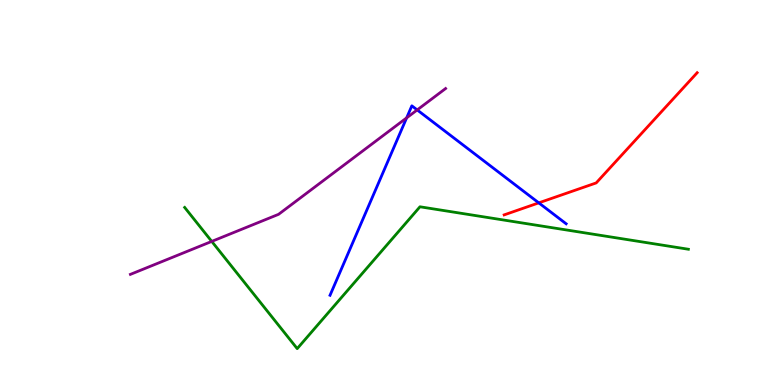[{'lines': ['blue', 'red'], 'intersections': [{'x': 6.95, 'y': 4.73}]}, {'lines': ['green', 'red'], 'intersections': []}, {'lines': ['purple', 'red'], 'intersections': []}, {'lines': ['blue', 'green'], 'intersections': []}, {'lines': ['blue', 'purple'], 'intersections': [{'x': 5.25, 'y': 6.94}, {'x': 5.38, 'y': 7.14}]}, {'lines': ['green', 'purple'], 'intersections': [{'x': 2.73, 'y': 3.73}]}]